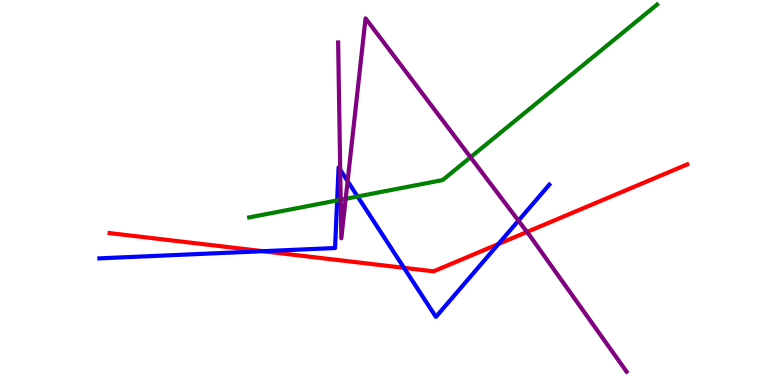[{'lines': ['blue', 'red'], 'intersections': [{'x': 3.39, 'y': 3.48}, {'x': 5.21, 'y': 3.04}, {'x': 6.43, 'y': 3.66}]}, {'lines': ['green', 'red'], 'intersections': []}, {'lines': ['purple', 'red'], 'intersections': [{'x': 6.8, 'y': 3.97}]}, {'lines': ['blue', 'green'], 'intersections': [{'x': 4.35, 'y': 4.79}, {'x': 4.61, 'y': 4.9}]}, {'lines': ['blue', 'purple'], 'intersections': [{'x': 4.39, 'y': 5.59}, {'x': 4.49, 'y': 5.29}, {'x': 6.69, 'y': 4.27}]}, {'lines': ['green', 'purple'], 'intersections': [{'x': 4.4, 'y': 4.81}, {'x': 4.46, 'y': 4.84}, {'x': 6.07, 'y': 5.92}]}]